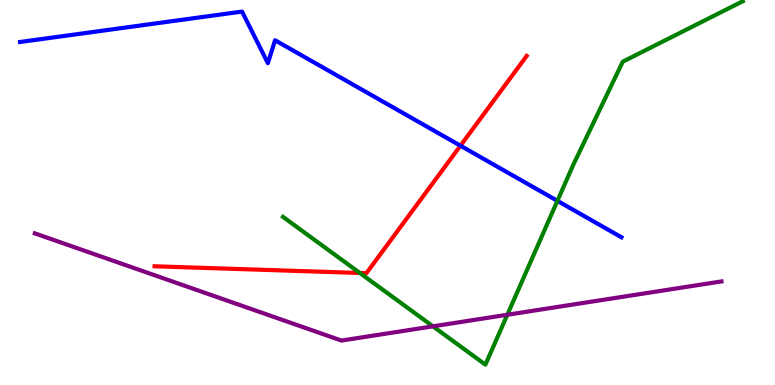[{'lines': ['blue', 'red'], 'intersections': [{'x': 5.94, 'y': 6.22}]}, {'lines': ['green', 'red'], 'intersections': [{'x': 4.64, 'y': 2.91}]}, {'lines': ['purple', 'red'], 'intersections': []}, {'lines': ['blue', 'green'], 'intersections': [{'x': 7.19, 'y': 4.78}]}, {'lines': ['blue', 'purple'], 'intersections': []}, {'lines': ['green', 'purple'], 'intersections': [{'x': 5.59, 'y': 1.52}, {'x': 6.55, 'y': 1.82}]}]